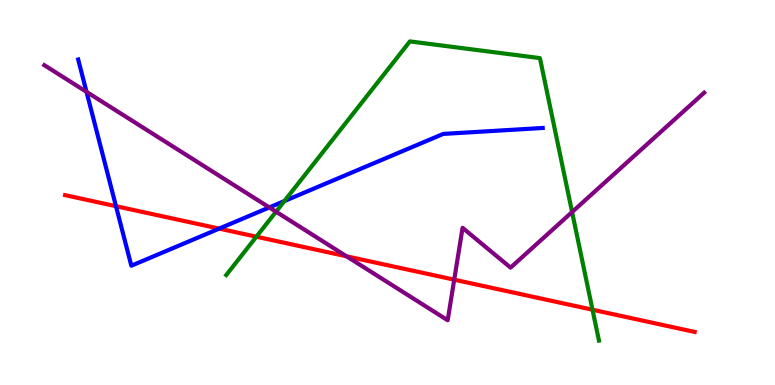[{'lines': ['blue', 'red'], 'intersections': [{'x': 1.5, 'y': 4.64}, {'x': 2.83, 'y': 4.06}]}, {'lines': ['green', 'red'], 'intersections': [{'x': 3.31, 'y': 3.85}, {'x': 7.65, 'y': 1.95}]}, {'lines': ['purple', 'red'], 'intersections': [{'x': 4.47, 'y': 3.34}, {'x': 5.86, 'y': 2.74}]}, {'lines': ['blue', 'green'], 'intersections': [{'x': 3.67, 'y': 4.78}]}, {'lines': ['blue', 'purple'], 'intersections': [{'x': 1.12, 'y': 7.61}, {'x': 3.47, 'y': 4.61}]}, {'lines': ['green', 'purple'], 'intersections': [{'x': 3.56, 'y': 4.5}, {'x': 7.38, 'y': 4.49}]}]